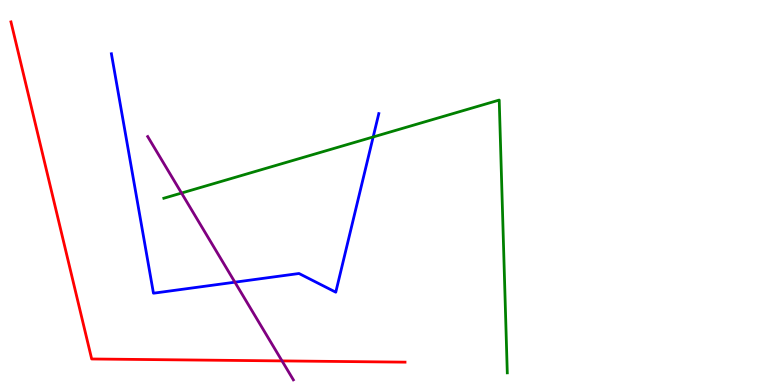[{'lines': ['blue', 'red'], 'intersections': []}, {'lines': ['green', 'red'], 'intersections': []}, {'lines': ['purple', 'red'], 'intersections': [{'x': 3.64, 'y': 0.626}]}, {'lines': ['blue', 'green'], 'intersections': [{'x': 4.82, 'y': 6.44}]}, {'lines': ['blue', 'purple'], 'intersections': [{'x': 3.03, 'y': 2.67}]}, {'lines': ['green', 'purple'], 'intersections': [{'x': 2.34, 'y': 4.99}]}]